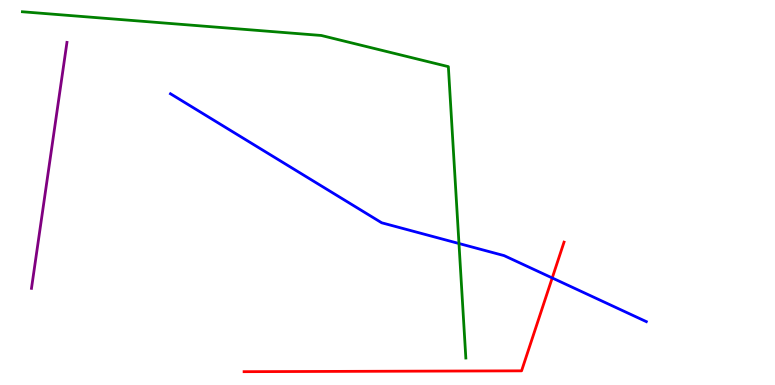[{'lines': ['blue', 'red'], 'intersections': [{'x': 7.13, 'y': 2.78}]}, {'lines': ['green', 'red'], 'intersections': []}, {'lines': ['purple', 'red'], 'intersections': []}, {'lines': ['blue', 'green'], 'intersections': [{'x': 5.92, 'y': 3.68}]}, {'lines': ['blue', 'purple'], 'intersections': []}, {'lines': ['green', 'purple'], 'intersections': []}]